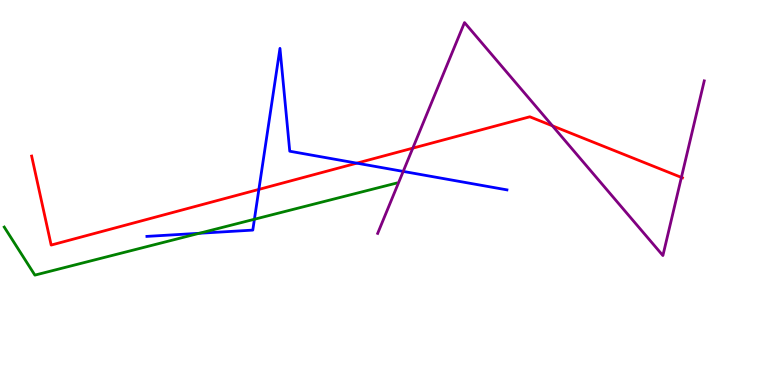[{'lines': ['blue', 'red'], 'intersections': [{'x': 3.34, 'y': 5.08}, {'x': 4.6, 'y': 5.76}]}, {'lines': ['green', 'red'], 'intersections': []}, {'lines': ['purple', 'red'], 'intersections': [{'x': 5.33, 'y': 6.15}, {'x': 7.13, 'y': 6.73}, {'x': 8.79, 'y': 5.39}]}, {'lines': ['blue', 'green'], 'intersections': [{'x': 2.57, 'y': 3.94}, {'x': 3.28, 'y': 4.31}]}, {'lines': ['blue', 'purple'], 'intersections': [{'x': 5.2, 'y': 5.55}]}, {'lines': ['green', 'purple'], 'intersections': []}]